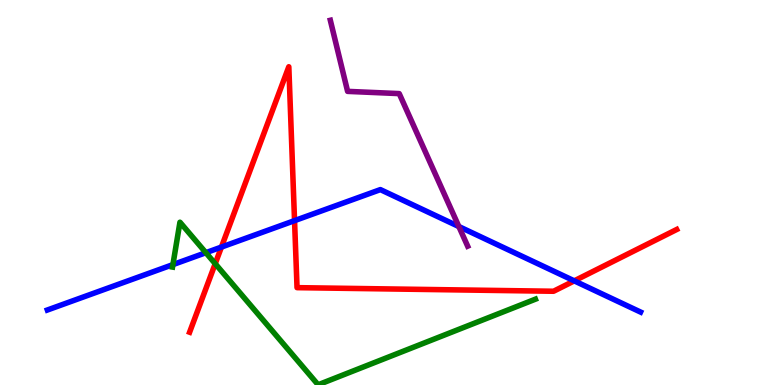[{'lines': ['blue', 'red'], 'intersections': [{'x': 2.86, 'y': 3.58}, {'x': 3.8, 'y': 4.27}, {'x': 7.41, 'y': 2.7}]}, {'lines': ['green', 'red'], 'intersections': [{'x': 2.78, 'y': 3.15}]}, {'lines': ['purple', 'red'], 'intersections': []}, {'lines': ['blue', 'green'], 'intersections': [{'x': 2.23, 'y': 3.13}, {'x': 2.66, 'y': 3.44}]}, {'lines': ['blue', 'purple'], 'intersections': [{'x': 5.92, 'y': 4.12}]}, {'lines': ['green', 'purple'], 'intersections': []}]